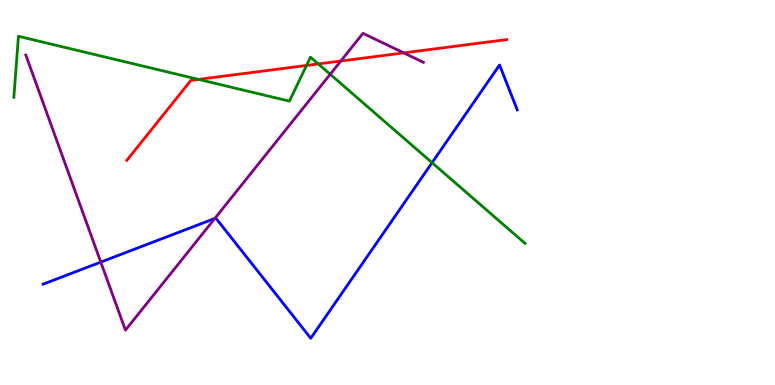[{'lines': ['blue', 'red'], 'intersections': []}, {'lines': ['green', 'red'], 'intersections': [{'x': 2.56, 'y': 7.94}, {'x': 3.96, 'y': 8.3}, {'x': 4.11, 'y': 8.34}]}, {'lines': ['purple', 'red'], 'intersections': [{'x': 4.4, 'y': 8.42}, {'x': 5.21, 'y': 8.63}]}, {'lines': ['blue', 'green'], 'intersections': [{'x': 5.57, 'y': 5.77}]}, {'lines': ['blue', 'purple'], 'intersections': [{'x': 1.3, 'y': 3.19}, {'x': 2.77, 'y': 4.33}]}, {'lines': ['green', 'purple'], 'intersections': [{'x': 4.26, 'y': 8.07}]}]